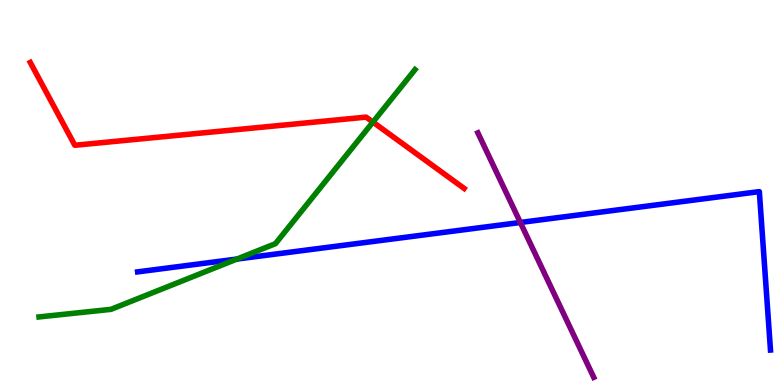[{'lines': ['blue', 'red'], 'intersections': []}, {'lines': ['green', 'red'], 'intersections': [{'x': 4.81, 'y': 6.83}]}, {'lines': ['purple', 'red'], 'intersections': []}, {'lines': ['blue', 'green'], 'intersections': [{'x': 3.06, 'y': 3.27}]}, {'lines': ['blue', 'purple'], 'intersections': [{'x': 6.71, 'y': 4.22}]}, {'lines': ['green', 'purple'], 'intersections': []}]